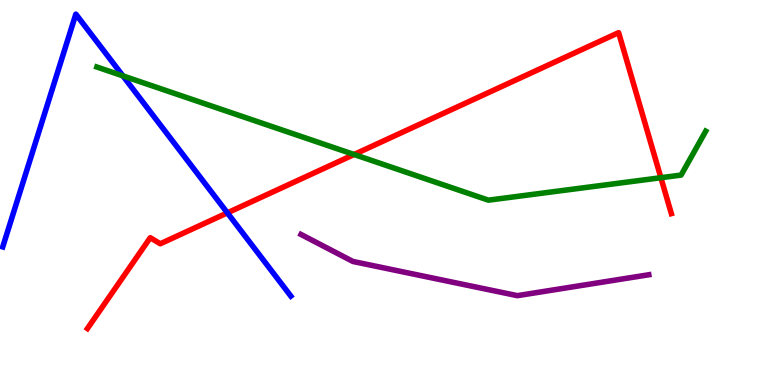[{'lines': ['blue', 'red'], 'intersections': [{'x': 2.93, 'y': 4.47}]}, {'lines': ['green', 'red'], 'intersections': [{'x': 4.57, 'y': 5.99}, {'x': 8.53, 'y': 5.38}]}, {'lines': ['purple', 'red'], 'intersections': []}, {'lines': ['blue', 'green'], 'intersections': [{'x': 1.59, 'y': 8.03}]}, {'lines': ['blue', 'purple'], 'intersections': []}, {'lines': ['green', 'purple'], 'intersections': []}]